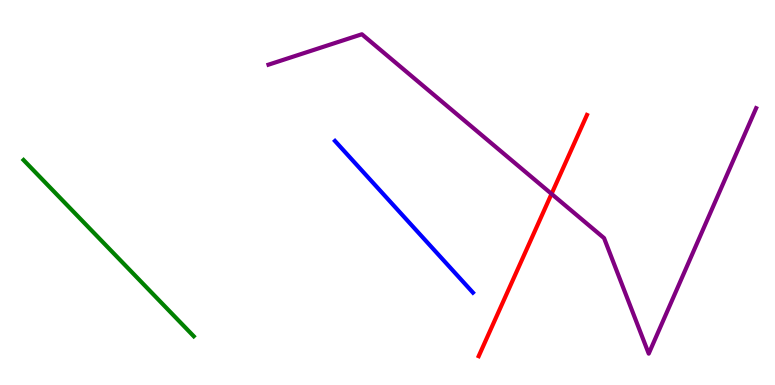[{'lines': ['blue', 'red'], 'intersections': []}, {'lines': ['green', 'red'], 'intersections': []}, {'lines': ['purple', 'red'], 'intersections': [{'x': 7.12, 'y': 4.96}]}, {'lines': ['blue', 'green'], 'intersections': []}, {'lines': ['blue', 'purple'], 'intersections': []}, {'lines': ['green', 'purple'], 'intersections': []}]